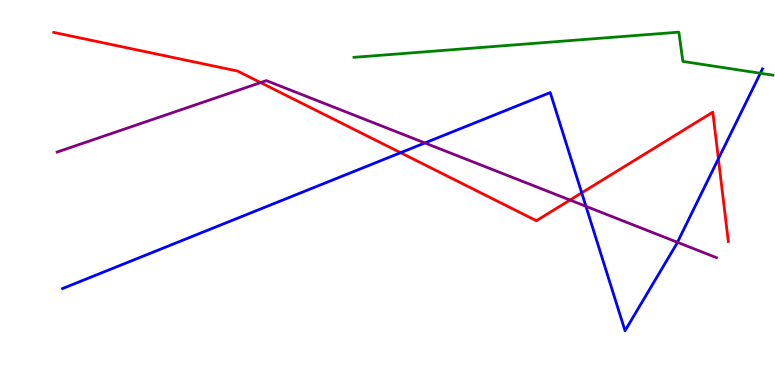[{'lines': ['blue', 'red'], 'intersections': [{'x': 5.17, 'y': 6.03}, {'x': 7.51, 'y': 4.99}, {'x': 9.27, 'y': 5.88}]}, {'lines': ['green', 'red'], 'intersections': []}, {'lines': ['purple', 'red'], 'intersections': [{'x': 3.36, 'y': 7.85}, {'x': 7.35, 'y': 4.8}]}, {'lines': ['blue', 'green'], 'intersections': [{'x': 9.81, 'y': 8.1}]}, {'lines': ['blue', 'purple'], 'intersections': [{'x': 5.48, 'y': 6.29}, {'x': 7.56, 'y': 4.64}, {'x': 8.74, 'y': 3.71}]}, {'lines': ['green', 'purple'], 'intersections': []}]